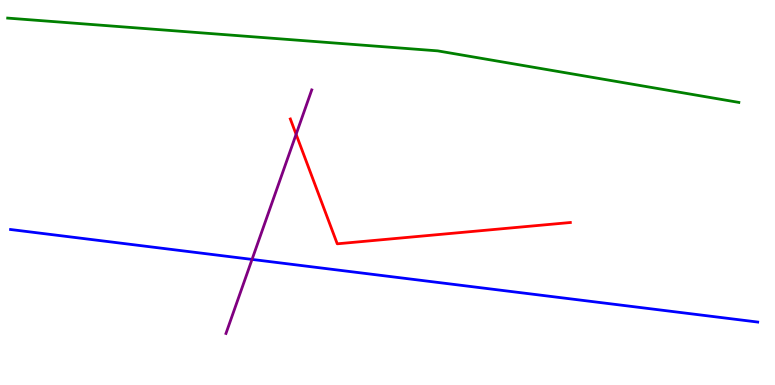[{'lines': ['blue', 'red'], 'intersections': []}, {'lines': ['green', 'red'], 'intersections': []}, {'lines': ['purple', 'red'], 'intersections': [{'x': 3.82, 'y': 6.51}]}, {'lines': ['blue', 'green'], 'intersections': []}, {'lines': ['blue', 'purple'], 'intersections': [{'x': 3.25, 'y': 3.26}]}, {'lines': ['green', 'purple'], 'intersections': []}]